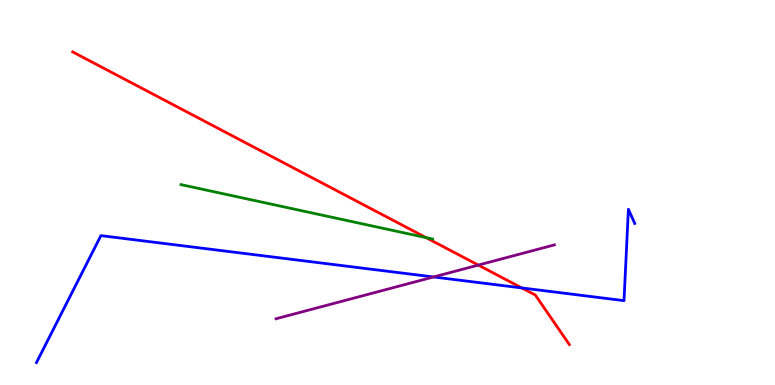[{'lines': ['blue', 'red'], 'intersections': [{'x': 6.73, 'y': 2.52}]}, {'lines': ['green', 'red'], 'intersections': [{'x': 5.5, 'y': 3.83}]}, {'lines': ['purple', 'red'], 'intersections': [{'x': 6.17, 'y': 3.11}]}, {'lines': ['blue', 'green'], 'intersections': []}, {'lines': ['blue', 'purple'], 'intersections': [{'x': 5.59, 'y': 2.81}]}, {'lines': ['green', 'purple'], 'intersections': []}]